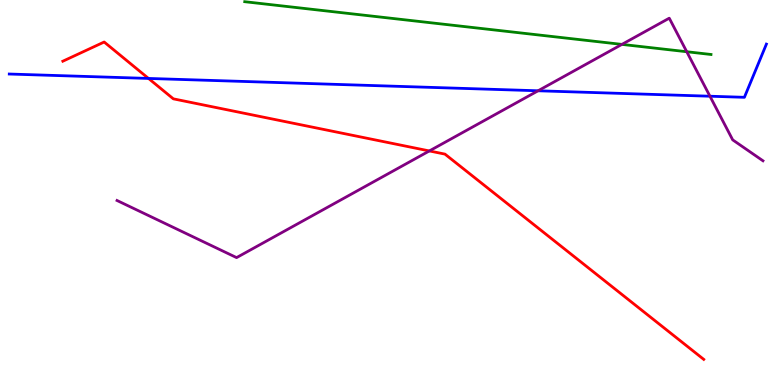[{'lines': ['blue', 'red'], 'intersections': [{'x': 1.92, 'y': 7.96}]}, {'lines': ['green', 'red'], 'intersections': []}, {'lines': ['purple', 'red'], 'intersections': [{'x': 5.54, 'y': 6.08}]}, {'lines': ['blue', 'green'], 'intersections': []}, {'lines': ['blue', 'purple'], 'intersections': [{'x': 6.94, 'y': 7.64}, {'x': 9.16, 'y': 7.5}]}, {'lines': ['green', 'purple'], 'intersections': [{'x': 8.02, 'y': 8.85}, {'x': 8.86, 'y': 8.66}]}]